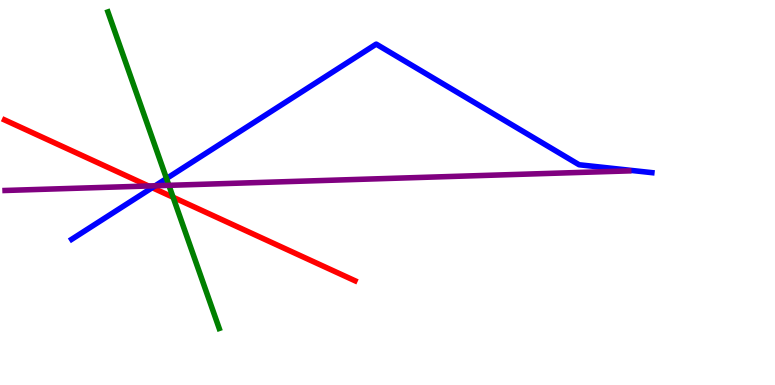[{'lines': ['blue', 'red'], 'intersections': [{'x': 1.96, 'y': 5.13}]}, {'lines': ['green', 'red'], 'intersections': [{'x': 2.23, 'y': 4.88}]}, {'lines': ['purple', 'red'], 'intersections': [{'x': 1.92, 'y': 5.17}]}, {'lines': ['blue', 'green'], 'intersections': [{'x': 2.15, 'y': 5.36}]}, {'lines': ['blue', 'purple'], 'intersections': [{'x': 2.0, 'y': 5.17}]}, {'lines': ['green', 'purple'], 'intersections': [{'x': 2.18, 'y': 5.19}]}]